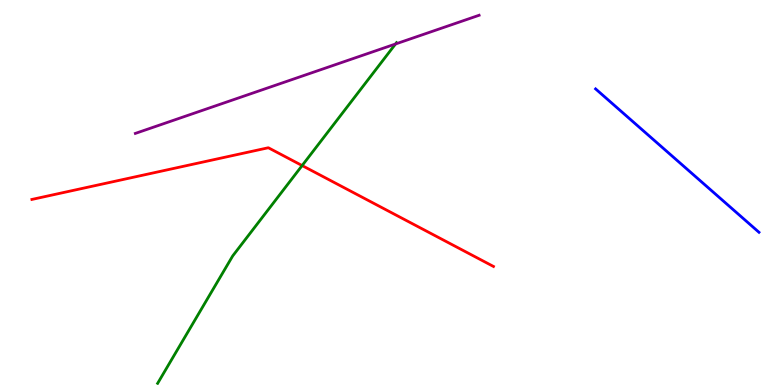[{'lines': ['blue', 'red'], 'intersections': []}, {'lines': ['green', 'red'], 'intersections': [{'x': 3.9, 'y': 5.7}]}, {'lines': ['purple', 'red'], 'intersections': []}, {'lines': ['blue', 'green'], 'intersections': []}, {'lines': ['blue', 'purple'], 'intersections': []}, {'lines': ['green', 'purple'], 'intersections': [{'x': 5.1, 'y': 8.86}]}]